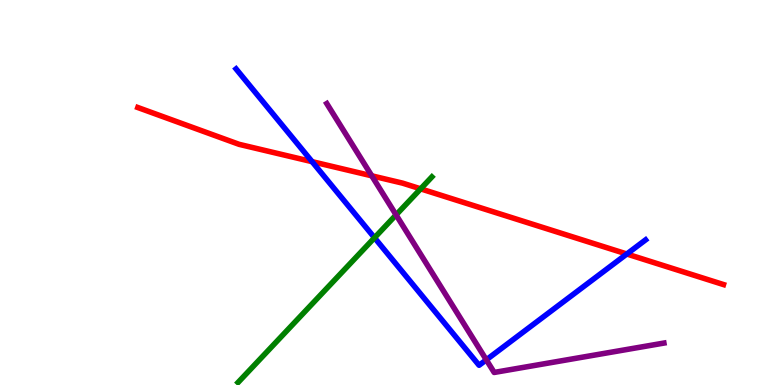[{'lines': ['blue', 'red'], 'intersections': [{'x': 4.03, 'y': 5.8}, {'x': 8.09, 'y': 3.4}]}, {'lines': ['green', 'red'], 'intersections': [{'x': 5.43, 'y': 5.09}]}, {'lines': ['purple', 'red'], 'intersections': [{'x': 4.8, 'y': 5.43}]}, {'lines': ['blue', 'green'], 'intersections': [{'x': 4.83, 'y': 3.82}]}, {'lines': ['blue', 'purple'], 'intersections': [{'x': 6.28, 'y': 0.654}]}, {'lines': ['green', 'purple'], 'intersections': [{'x': 5.11, 'y': 4.42}]}]